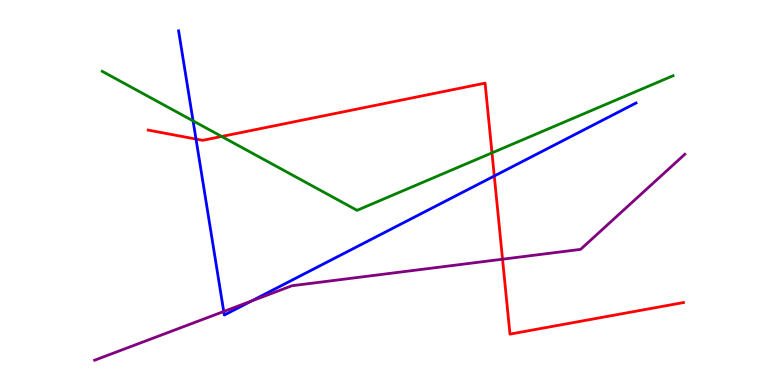[{'lines': ['blue', 'red'], 'intersections': [{'x': 2.53, 'y': 6.39}, {'x': 6.38, 'y': 5.43}]}, {'lines': ['green', 'red'], 'intersections': [{'x': 2.86, 'y': 6.46}, {'x': 6.35, 'y': 6.03}]}, {'lines': ['purple', 'red'], 'intersections': [{'x': 6.48, 'y': 3.27}]}, {'lines': ['blue', 'green'], 'intersections': [{'x': 2.49, 'y': 6.86}]}, {'lines': ['blue', 'purple'], 'intersections': [{'x': 2.89, 'y': 1.91}, {'x': 3.25, 'y': 2.18}]}, {'lines': ['green', 'purple'], 'intersections': []}]